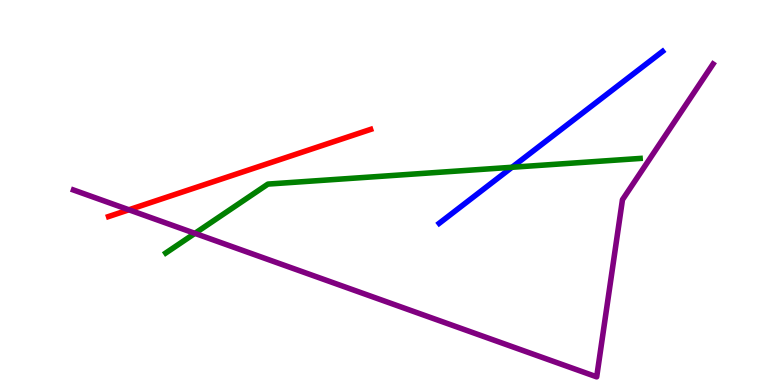[{'lines': ['blue', 'red'], 'intersections': []}, {'lines': ['green', 'red'], 'intersections': []}, {'lines': ['purple', 'red'], 'intersections': [{'x': 1.66, 'y': 4.55}]}, {'lines': ['blue', 'green'], 'intersections': [{'x': 6.61, 'y': 5.66}]}, {'lines': ['blue', 'purple'], 'intersections': []}, {'lines': ['green', 'purple'], 'intersections': [{'x': 2.51, 'y': 3.94}]}]